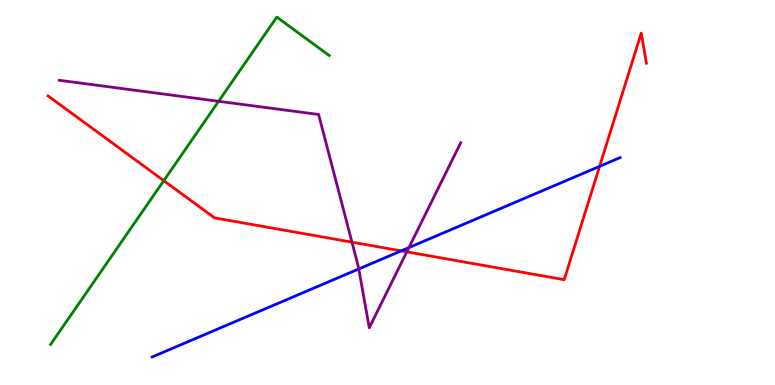[{'lines': ['blue', 'red'], 'intersections': [{'x': 5.18, 'y': 3.48}, {'x': 7.74, 'y': 5.68}]}, {'lines': ['green', 'red'], 'intersections': [{'x': 2.11, 'y': 5.31}]}, {'lines': ['purple', 'red'], 'intersections': [{'x': 4.54, 'y': 3.71}, {'x': 5.25, 'y': 3.46}]}, {'lines': ['blue', 'green'], 'intersections': []}, {'lines': ['blue', 'purple'], 'intersections': [{'x': 4.63, 'y': 3.01}, {'x': 5.28, 'y': 3.57}]}, {'lines': ['green', 'purple'], 'intersections': [{'x': 2.82, 'y': 7.37}]}]